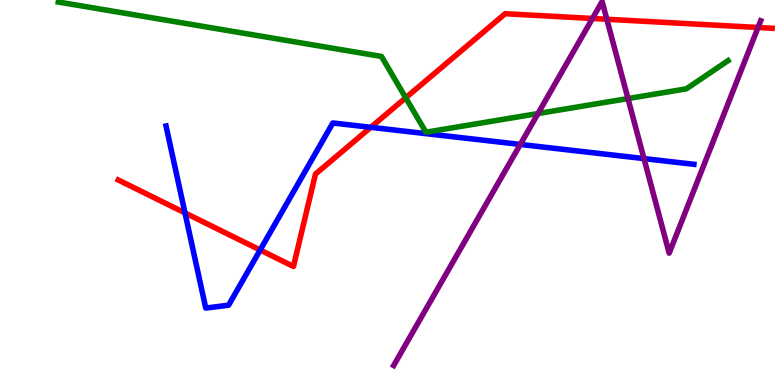[{'lines': ['blue', 'red'], 'intersections': [{'x': 2.39, 'y': 4.47}, {'x': 3.36, 'y': 3.51}, {'x': 4.78, 'y': 6.69}]}, {'lines': ['green', 'red'], 'intersections': [{'x': 5.23, 'y': 7.46}]}, {'lines': ['purple', 'red'], 'intersections': [{'x': 7.64, 'y': 9.52}, {'x': 7.83, 'y': 9.5}, {'x': 9.78, 'y': 9.29}]}, {'lines': ['blue', 'green'], 'intersections': []}, {'lines': ['blue', 'purple'], 'intersections': [{'x': 6.71, 'y': 6.25}, {'x': 8.31, 'y': 5.88}]}, {'lines': ['green', 'purple'], 'intersections': [{'x': 6.94, 'y': 7.05}, {'x': 8.1, 'y': 7.44}]}]